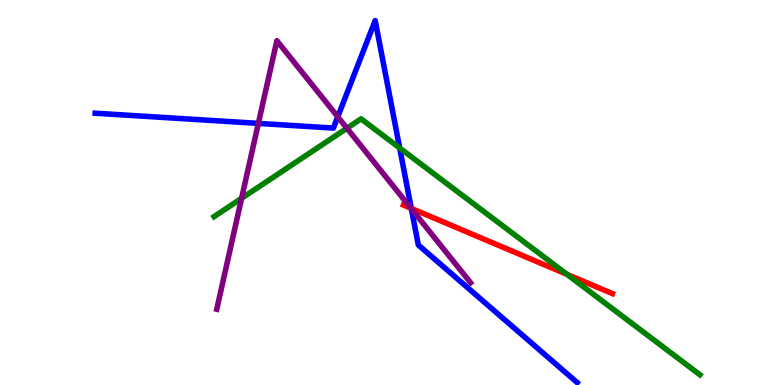[{'lines': ['blue', 'red'], 'intersections': [{'x': 5.31, 'y': 4.59}]}, {'lines': ['green', 'red'], 'intersections': [{'x': 7.32, 'y': 2.87}]}, {'lines': ['purple', 'red'], 'intersections': [{'x': 5.3, 'y': 4.59}]}, {'lines': ['blue', 'green'], 'intersections': [{'x': 5.16, 'y': 6.16}]}, {'lines': ['blue', 'purple'], 'intersections': [{'x': 3.33, 'y': 6.8}, {'x': 4.36, 'y': 6.97}, {'x': 5.31, 'y': 4.58}]}, {'lines': ['green', 'purple'], 'intersections': [{'x': 3.12, 'y': 4.85}, {'x': 4.48, 'y': 6.67}]}]